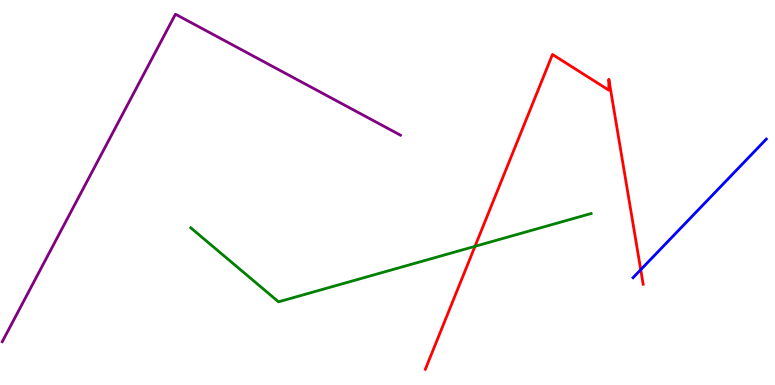[{'lines': ['blue', 'red'], 'intersections': [{'x': 8.27, 'y': 2.99}]}, {'lines': ['green', 'red'], 'intersections': [{'x': 6.13, 'y': 3.6}]}, {'lines': ['purple', 'red'], 'intersections': []}, {'lines': ['blue', 'green'], 'intersections': []}, {'lines': ['blue', 'purple'], 'intersections': []}, {'lines': ['green', 'purple'], 'intersections': []}]